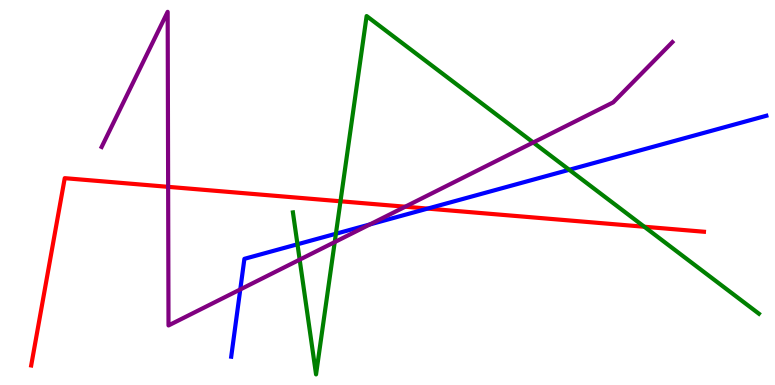[{'lines': ['blue', 'red'], 'intersections': [{'x': 5.52, 'y': 4.58}]}, {'lines': ['green', 'red'], 'intersections': [{'x': 4.39, 'y': 4.77}, {'x': 8.31, 'y': 4.11}]}, {'lines': ['purple', 'red'], 'intersections': [{'x': 2.17, 'y': 5.15}, {'x': 5.23, 'y': 4.63}]}, {'lines': ['blue', 'green'], 'intersections': [{'x': 3.84, 'y': 3.66}, {'x': 4.33, 'y': 3.93}, {'x': 7.35, 'y': 5.59}]}, {'lines': ['blue', 'purple'], 'intersections': [{'x': 3.1, 'y': 2.48}, {'x': 4.77, 'y': 4.17}]}, {'lines': ['green', 'purple'], 'intersections': [{'x': 3.87, 'y': 3.26}, {'x': 4.32, 'y': 3.71}, {'x': 6.88, 'y': 6.3}]}]